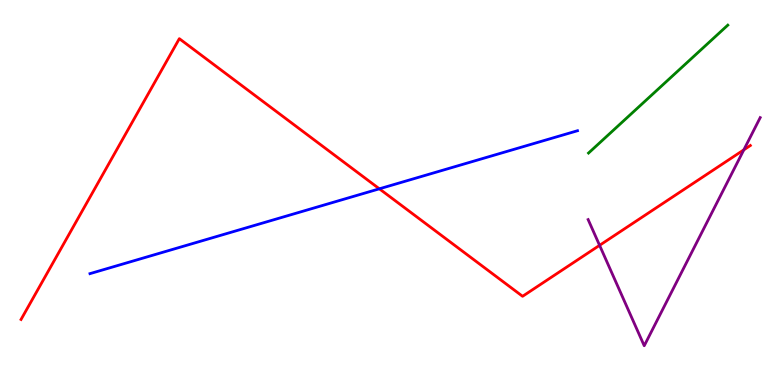[{'lines': ['blue', 'red'], 'intersections': [{'x': 4.9, 'y': 5.1}]}, {'lines': ['green', 'red'], 'intersections': []}, {'lines': ['purple', 'red'], 'intersections': [{'x': 7.74, 'y': 3.63}, {'x': 9.6, 'y': 6.11}]}, {'lines': ['blue', 'green'], 'intersections': []}, {'lines': ['blue', 'purple'], 'intersections': []}, {'lines': ['green', 'purple'], 'intersections': []}]